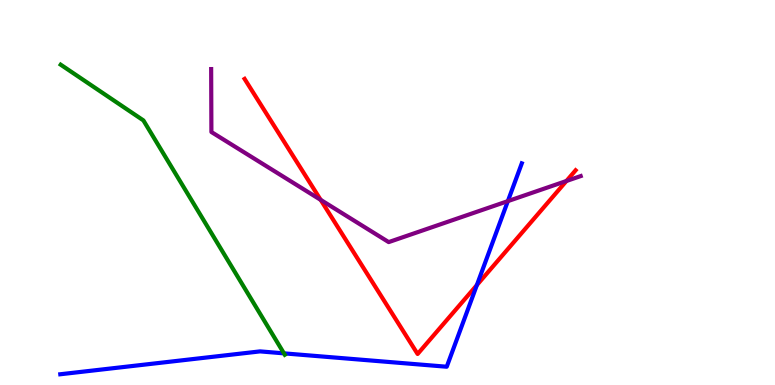[{'lines': ['blue', 'red'], 'intersections': [{'x': 6.15, 'y': 2.59}]}, {'lines': ['green', 'red'], 'intersections': []}, {'lines': ['purple', 'red'], 'intersections': [{'x': 4.14, 'y': 4.81}, {'x': 7.31, 'y': 5.3}]}, {'lines': ['blue', 'green'], 'intersections': [{'x': 3.66, 'y': 0.822}]}, {'lines': ['blue', 'purple'], 'intersections': [{'x': 6.55, 'y': 4.78}]}, {'lines': ['green', 'purple'], 'intersections': []}]